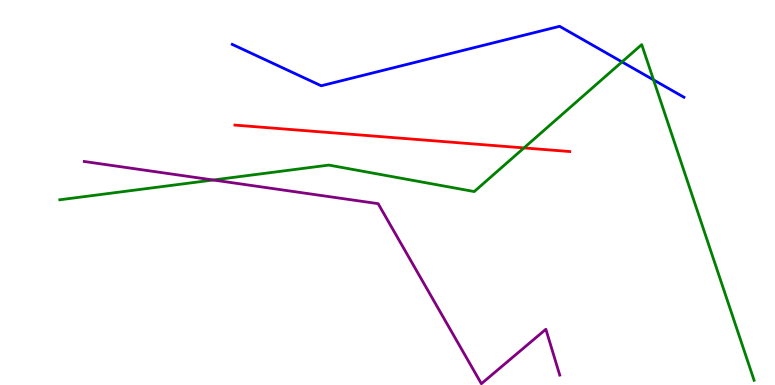[{'lines': ['blue', 'red'], 'intersections': []}, {'lines': ['green', 'red'], 'intersections': [{'x': 6.76, 'y': 6.16}]}, {'lines': ['purple', 'red'], 'intersections': []}, {'lines': ['blue', 'green'], 'intersections': [{'x': 8.03, 'y': 8.39}, {'x': 8.43, 'y': 7.92}]}, {'lines': ['blue', 'purple'], 'intersections': []}, {'lines': ['green', 'purple'], 'intersections': [{'x': 2.75, 'y': 5.32}]}]